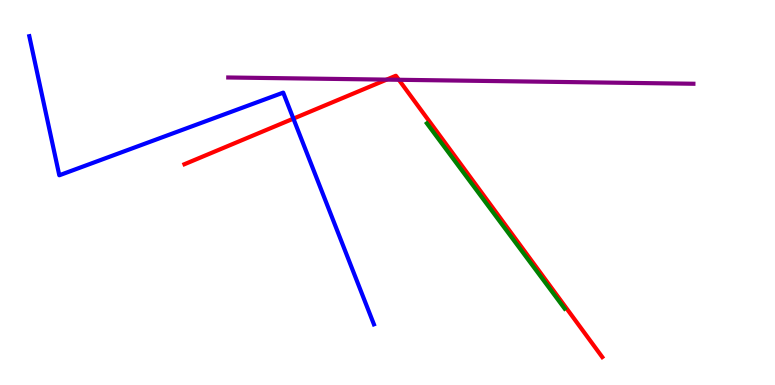[{'lines': ['blue', 'red'], 'intersections': [{'x': 3.79, 'y': 6.92}]}, {'lines': ['green', 'red'], 'intersections': []}, {'lines': ['purple', 'red'], 'intersections': [{'x': 4.99, 'y': 7.93}, {'x': 5.15, 'y': 7.93}]}, {'lines': ['blue', 'green'], 'intersections': []}, {'lines': ['blue', 'purple'], 'intersections': []}, {'lines': ['green', 'purple'], 'intersections': []}]